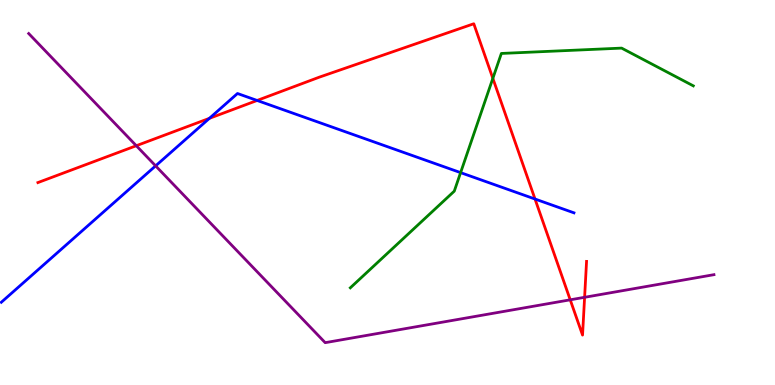[{'lines': ['blue', 'red'], 'intersections': [{'x': 2.7, 'y': 6.93}, {'x': 3.32, 'y': 7.39}, {'x': 6.9, 'y': 4.83}]}, {'lines': ['green', 'red'], 'intersections': [{'x': 6.36, 'y': 7.97}]}, {'lines': ['purple', 'red'], 'intersections': [{'x': 1.76, 'y': 6.21}, {'x': 7.36, 'y': 2.21}, {'x': 7.54, 'y': 2.28}]}, {'lines': ['blue', 'green'], 'intersections': [{'x': 5.94, 'y': 5.52}]}, {'lines': ['blue', 'purple'], 'intersections': [{'x': 2.01, 'y': 5.69}]}, {'lines': ['green', 'purple'], 'intersections': []}]